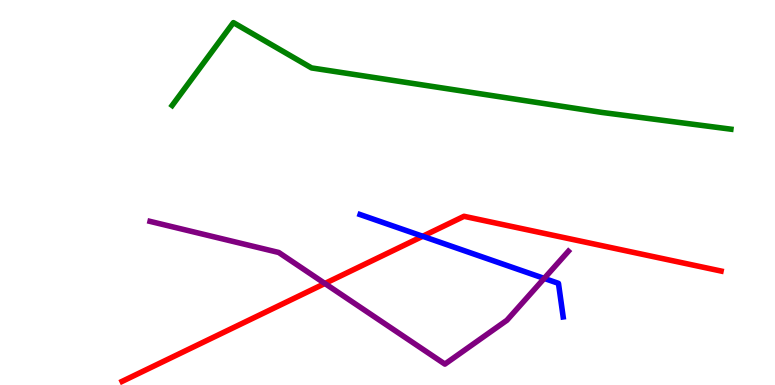[{'lines': ['blue', 'red'], 'intersections': [{'x': 5.45, 'y': 3.86}]}, {'lines': ['green', 'red'], 'intersections': []}, {'lines': ['purple', 'red'], 'intersections': [{'x': 4.19, 'y': 2.64}]}, {'lines': ['blue', 'green'], 'intersections': []}, {'lines': ['blue', 'purple'], 'intersections': [{'x': 7.02, 'y': 2.77}]}, {'lines': ['green', 'purple'], 'intersections': []}]